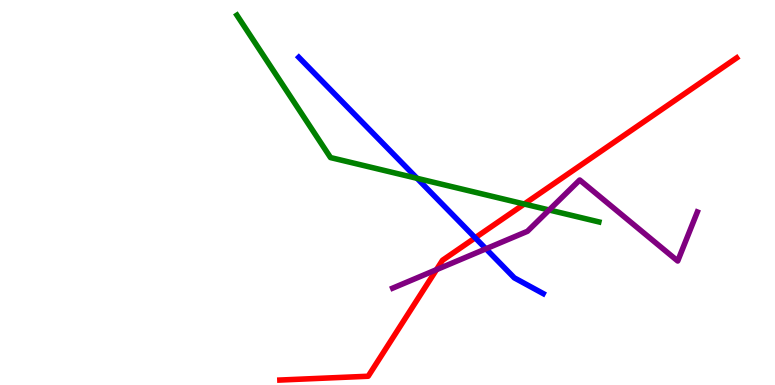[{'lines': ['blue', 'red'], 'intersections': [{'x': 6.13, 'y': 3.82}]}, {'lines': ['green', 'red'], 'intersections': [{'x': 6.76, 'y': 4.7}]}, {'lines': ['purple', 'red'], 'intersections': [{'x': 5.63, 'y': 3.0}]}, {'lines': ['blue', 'green'], 'intersections': [{'x': 5.38, 'y': 5.37}]}, {'lines': ['blue', 'purple'], 'intersections': [{'x': 6.27, 'y': 3.54}]}, {'lines': ['green', 'purple'], 'intersections': [{'x': 7.09, 'y': 4.55}]}]